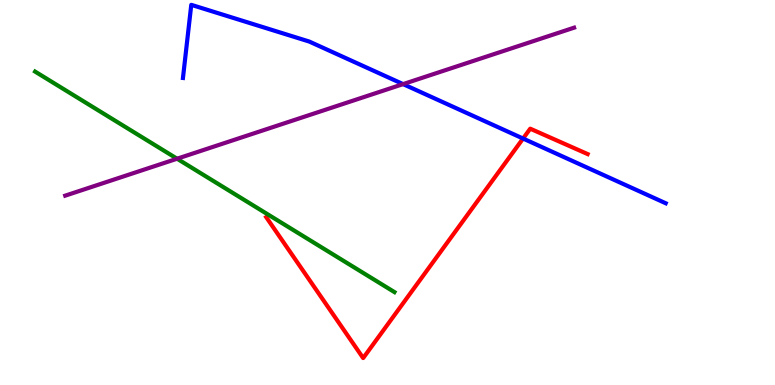[{'lines': ['blue', 'red'], 'intersections': [{'x': 6.75, 'y': 6.4}]}, {'lines': ['green', 'red'], 'intersections': []}, {'lines': ['purple', 'red'], 'intersections': []}, {'lines': ['blue', 'green'], 'intersections': []}, {'lines': ['blue', 'purple'], 'intersections': [{'x': 5.2, 'y': 7.82}]}, {'lines': ['green', 'purple'], 'intersections': [{'x': 2.28, 'y': 5.88}]}]